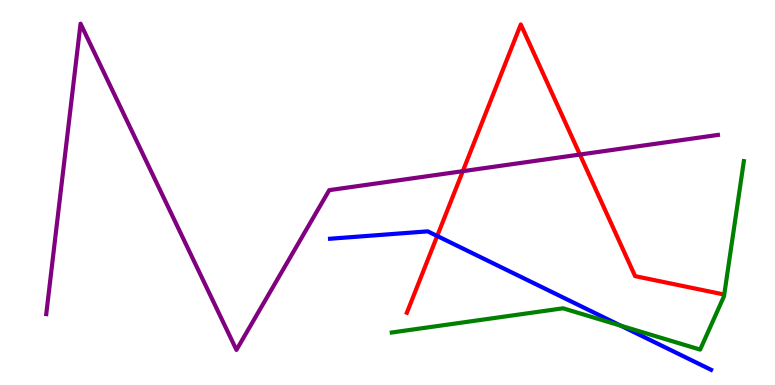[{'lines': ['blue', 'red'], 'intersections': [{'x': 5.64, 'y': 3.87}]}, {'lines': ['green', 'red'], 'intersections': []}, {'lines': ['purple', 'red'], 'intersections': [{'x': 5.97, 'y': 5.55}, {'x': 7.48, 'y': 5.99}]}, {'lines': ['blue', 'green'], 'intersections': [{'x': 8.01, 'y': 1.54}]}, {'lines': ['blue', 'purple'], 'intersections': []}, {'lines': ['green', 'purple'], 'intersections': []}]